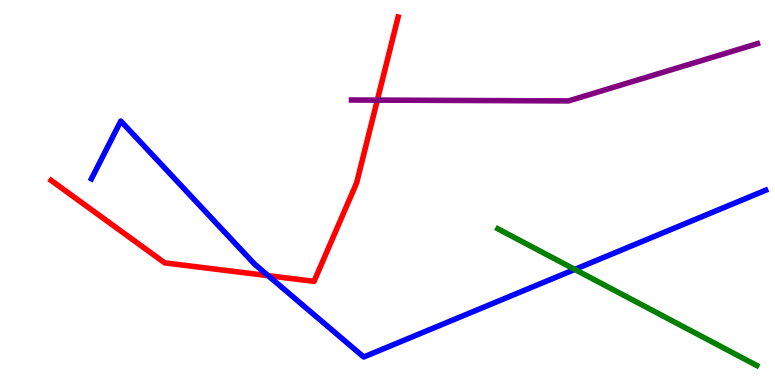[{'lines': ['blue', 'red'], 'intersections': [{'x': 3.46, 'y': 2.84}]}, {'lines': ['green', 'red'], 'intersections': []}, {'lines': ['purple', 'red'], 'intersections': [{'x': 4.87, 'y': 7.4}]}, {'lines': ['blue', 'green'], 'intersections': [{'x': 7.42, 'y': 3.0}]}, {'lines': ['blue', 'purple'], 'intersections': []}, {'lines': ['green', 'purple'], 'intersections': []}]